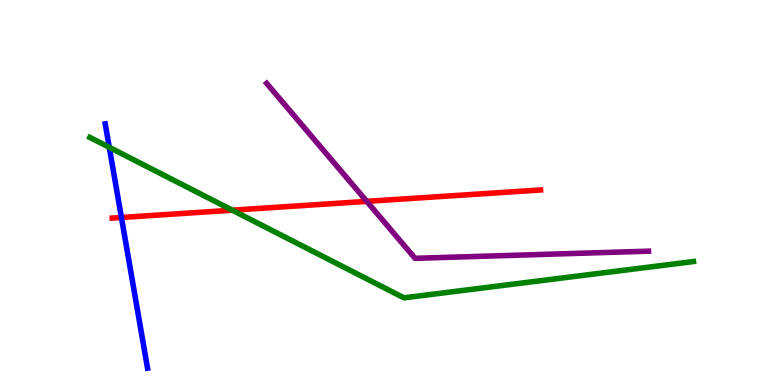[{'lines': ['blue', 'red'], 'intersections': [{'x': 1.57, 'y': 4.35}]}, {'lines': ['green', 'red'], 'intersections': [{'x': 3.0, 'y': 4.54}]}, {'lines': ['purple', 'red'], 'intersections': [{'x': 4.73, 'y': 4.77}]}, {'lines': ['blue', 'green'], 'intersections': [{'x': 1.41, 'y': 6.17}]}, {'lines': ['blue', 'purple'], 'intersections': []}, {'lines': ['green', 'purple'], 'intersections': []}]